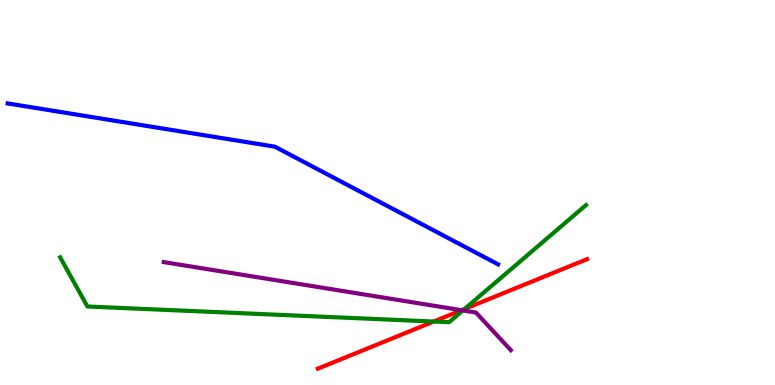[{'lines': ['blue', 'red'], 'intersections': []}, {'lines': ['green', 'red'], 'intersections': [{'x': 5.6, 'y': 1.65}, {'x': 5.99, 'y': 1.97}]}, {'lines': ['purple', 'red'], 'intersections': [{'x': 5.96, 'y': 1.94}]}, {'lines': ['blue', 'green'], 'intersections': []}, {'lines': ['blue', 'purple'], 'intersections': []}, {'lines': ['green', 'purple'], 'intersections': [{'x': 5.97, 'y': 1.94}]}]